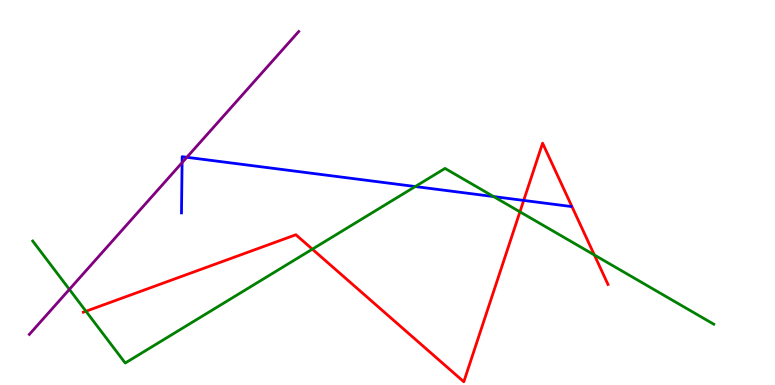[{'lines': ['blue', 'red'], 'intersections': [{'x': 6.76, 'y': 4.79}]}, {'lines': ['green', 'red'], 'intersections': [{'x': 1.11, 'y': 1.92}, {'x': 4.03, 'y': 3.53}, {'x': 6.71, 'y': 4.5}, {'x': 7.67, 'y': 3.38}]}, {'lines': ['purple', 'red'], 'intersections': []}, {'lines': ['blue', 'green'], 'intersections': [{'x': 5.36, 'y': 5.15}, {'x': 6.37, 'y': 4.89}]}, {'lines': ['blue', 'purple'], 'intersections': [{'x': 2.35, 'y': 5.78}, {'x': 2.41, 'y': 5.91}]}, {'lines': ['green', 'purple'], 'intersections': [{'x': 0.895, 'y': 2.48}]}]